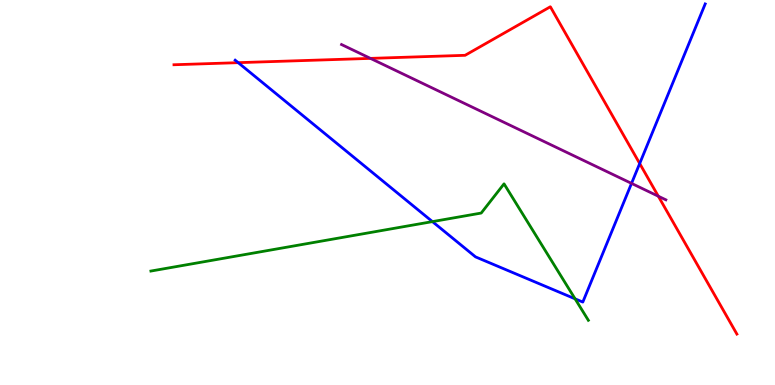[{'lines': ['blue', 'red'], 'intersections': [{'x': 3.07, 'y': 8.37}, {'x': 8.25, 'y': 5.75}]}, {'lines': ['green', 'red'], 'intersections': []}, {'lines': ['purple', 'red'], 'intersections': [{'x': 4.78, 'y': 8.48}, {'x': 8.49, 'y': 4.9}]}, {'lines': ['blue', 'green'], 'intersections': [{'x': 5.58, 'y': 4.24}, {'x': 7.42, 'y': 2.24}]}, {'lines': ['blue', 'purple'], 'intersections': [{'x': 8.15, 'y': 5.24}]}, {'lines': ['green', 'purple'], 'intersections': []}]